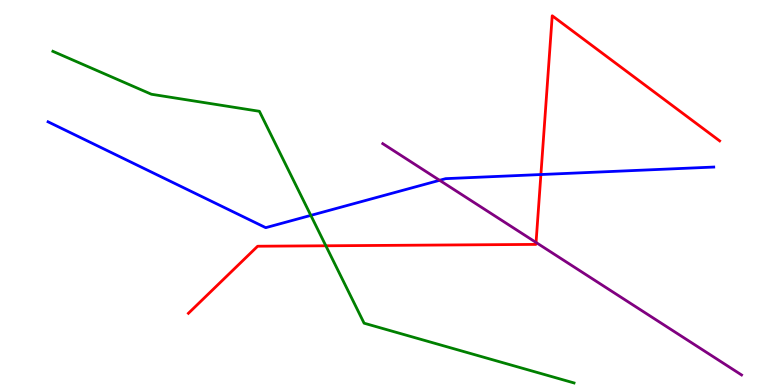[{'lines': ['blue', 'red'], 'intersections': [{'x': 6.98, 'y': 5.47}]}, {'lines': ['green', 'red'], 'intersections': [{'x': 4.2, 'y': 3.62}]}, {'lines': ['purple', 'red'], 'intersections': [{'x': 6.92, 'y': 3.7}]}, {'lines': ['blue', 'green'], 'intersections': [{'x': 4.01, 'y': 4.41}]}, {'lines': ['blue', 'purple'], 'intersections': [{'x': 5.67, 'y': 5.32}]}, {'lines': ['green', 'purple'], 'intersections': []}]